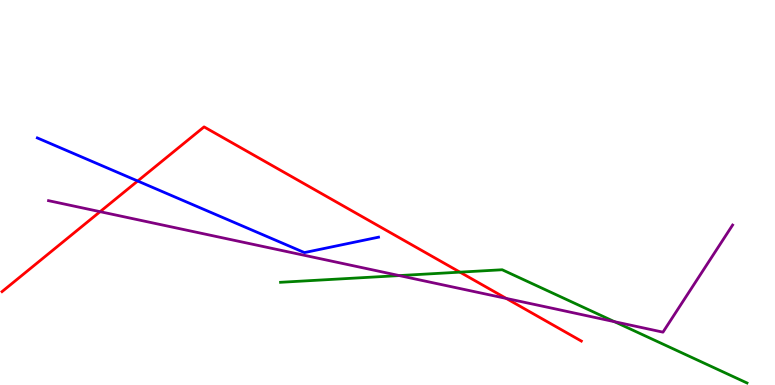[{'lines': ['blue', 'red'], 'intersections': [{'x': 1.78, 'y': 5.3}]}, {'lines': ['green', 'red'], 'intersections': [{'x': 5.93, 'y': 2.93}]}, {'lines': ['purple', 'red'], 'intersections': [{'x': 1.29, 'y': 4.5}, {'x': 6.53, 'y': 2.25}]}, {'lines': ['blue', 'green'], 'intersections': []}, {'lines': ['blue', 'purple'], 'intersections': []}, {'lines': ['green', 'purple'], 'intersections': [{'x': 5.15, 'y': 2.84}, {'x': 7.93, 'y': 1.64}]}]